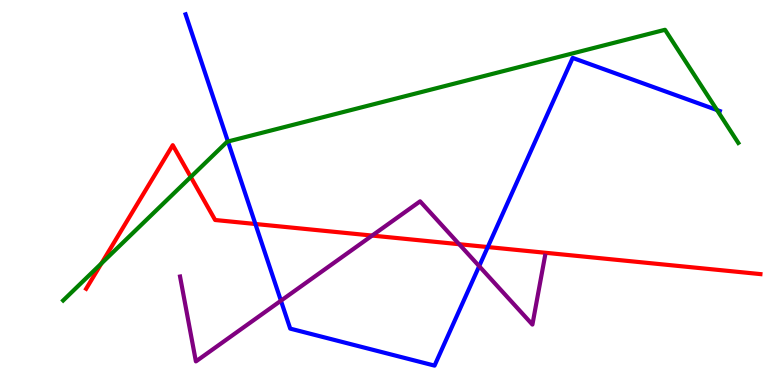[{'lines': ['blue', 'red'], 'intersections': [{'x': 3.3, 'y': 4.18}, {'x': 6.29, 'y': 3.58}]}, {'lines': ['green', 'red'], 'intersections': [{'x': 1.31, 'y': 3.16}, {'x': 2.46, 'y': 5.4}]}, {'lines': ['purple', 'red'], 'intersections': [{'x': 4.8, 'y': 3.88}, {'x': 5.93, 'y': 3.66}]}, {'lines': ['blue', 'green'], 'intersections': [{'x': 2.94, 'y': 6.32}, {'x': 9.25, 'y': 7.14}]}, {'lines': ['blue', 'purple'], 'intersections': [{'x': 3.62, 'y': 2.19}, {'x': 6.18, 'y': 3.09}]}, {'lines': ['green', 'purple'], 'intersections': []}]